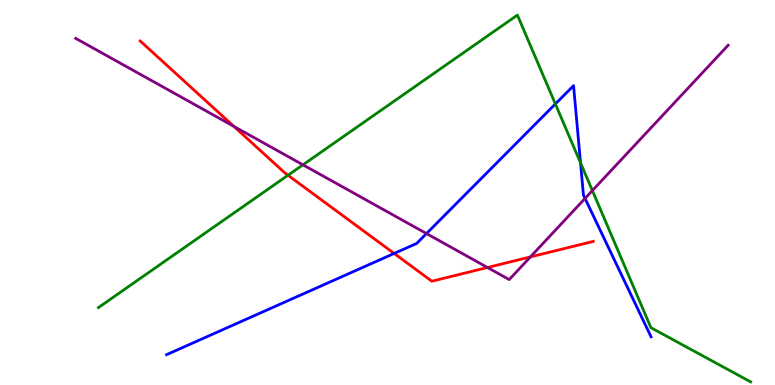[{'lines': ['blue', 'red'], 'intersections': [{'x': 5.09, 'y': 3.42}]}, {'lines': ['green', 'red'], 'intersections': [{'x': 3.72, 'y': 5.45}]}, {'lines': ['purple', 'red'], 'intersections': [{'x': 3.02, 'y': 6.72}, {'x': 6.29, 'y': 3.05}, {'x': 6.84, 'y': 3.33}]}, {'lines': ['blue', 'green'], 'intersections': [{'x': 7.17, 'y': 7.3}, {'x': 7.49, 'y': 5.77}]}, {'lines': ['blue', 'purple'], 'intersections': [{'x': 5.5, 'y': 3.93}, {'x': 7.55, 'y': 4.85}]}, {'lines': ['green', 'purple'], 'intersections': [{'x': 3.91, 'y': 5.72}, {'x': 7.64, 'y': 5.05}]}]